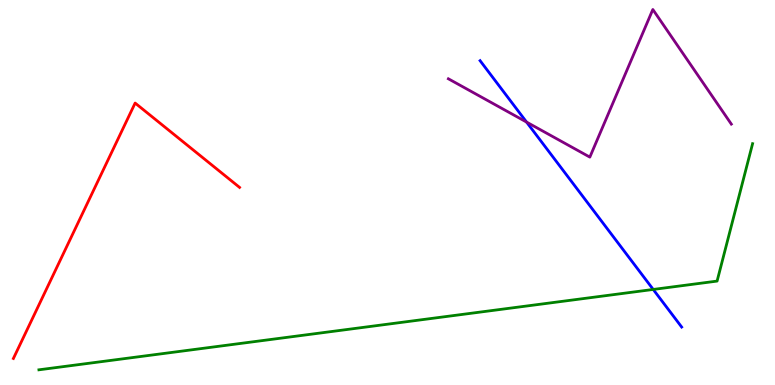[{'lines': ['blue', 'red'], 'intersections': []}, {'lines': ['green', 'red'], 'intersections': []}, {'lines': ['purple', 'red'], 'intersections': []}, {'lines': ['blue', 'green'], 'intersections': [{'x': 8.43, 'y': 2.48}]}, {'lines': ['blue', 'purple'], 'intersections': [{'x': 6.79, 'y': 6.83}]}, {'lines': ['green', 'purple'], 'intersections': []}]